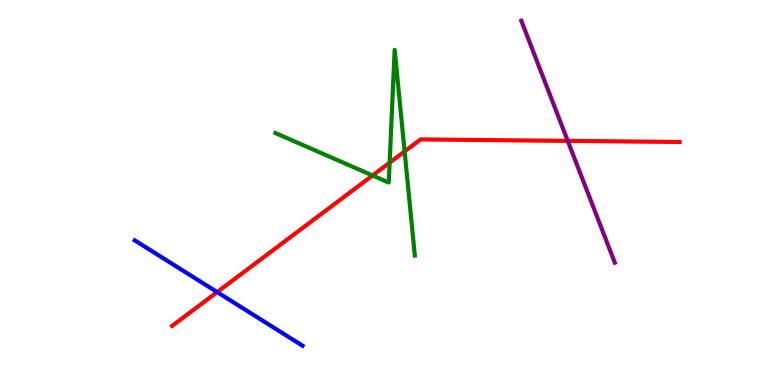[{'lines': ['blue', 'red'], 'intersections': [{'x': 2.8, 'y': 2.41}]}, {'lines': ['green', 'red'], 'intersections': [{'x': 4.81, 'y': 5.44}, {'x': 5.03, 'y': 5.77}, {'x': 5.22, 'y': 6.07}]}, {'lines': ['purple', 'red'], 'intersections': [{'x': 7.33, 'y': 6.34}]}, {'lines': ['blue', 'green'], 'intersections': []}, {'lines': ['blue', 'purple'], 'intersections': []}, {'lines': ['green', 'purple'], 'intersections': []}]